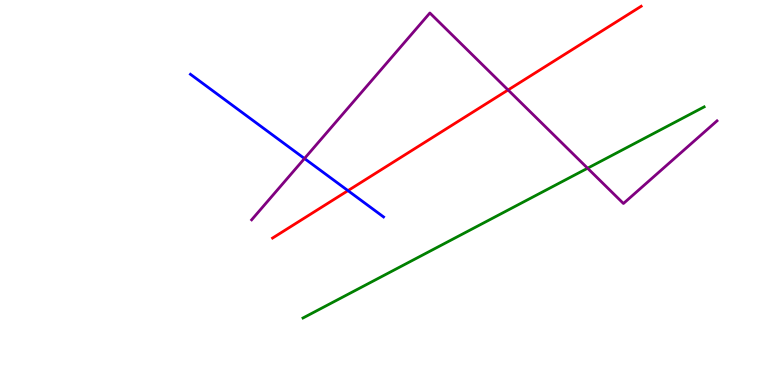[{'lines': ['blue', 'red'], 'intersections': [{'x': 4.49, 'y': 5.05}]}, {'lines': ['green', 'red'], 'intersections': []}, {'lines': ['purple', 'red'], 'intersections': [{'x': 6.56, 'y': 7.66}]}, {'lines': ['blue', 'green'], 'intersections': []}, {'lines': ['blue', 'purple'], 'intersections': [{'x': 3.93, 'y': 5.88}]}, {'lines': ['green', 'purple'], 'intersections': [{'x': 7.58, 'y': 5.63}]}]